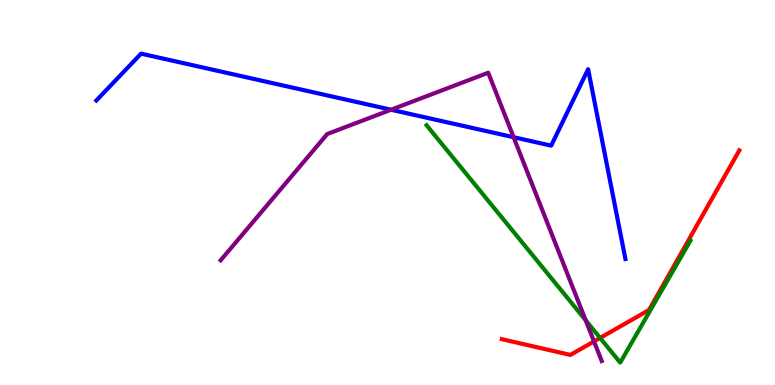[{'lines': ['blue', 'red'], 'intersections': []}, {'lines': ['green', 'red'], 'intersections': [{'x': 7.74, 'y': 1.22}]}, {'lines': ['purple', 'red'], 'intersections': [{'x': 7.66, 'y': 1.13}]}, {'lines': ['blue', 'green'], 'intersections': []}, {'lines': ['blue', 'purple'], 'intersections': [{'x': 5.05, 'y': 7.15}, {'x': 6.63, 'y': 6.44}]}, {'lines': ['green', 'purple'], 'intersections': [{'x': 7.56, 'y': 1.68}]}]